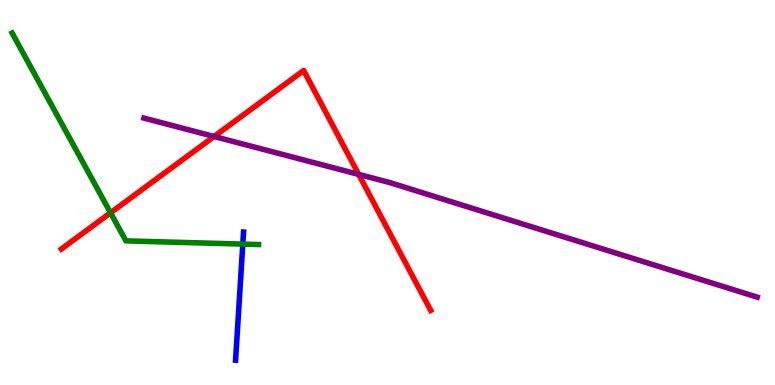[{'lines': ['blue', 'red'], 'intersections': []}, {'lines': ['green', 'red'], 'intersections': [{'x': 1.43, 'y': 4.47}]}, {'lines': ['purple', 'red'], 'intersections': [{'x': 2.76, 'y': 6.45}, {'x': 4.63, 'y': 5.47}]}, {'lines': ['blue', 'green'], 'intersections': [{'x': 3.13, 'y': 3.66}]}, {'lines': ['blue', 'purple'], 'intersections': []}, {'lines': ['green', 'purple'], 'intersections': []}]